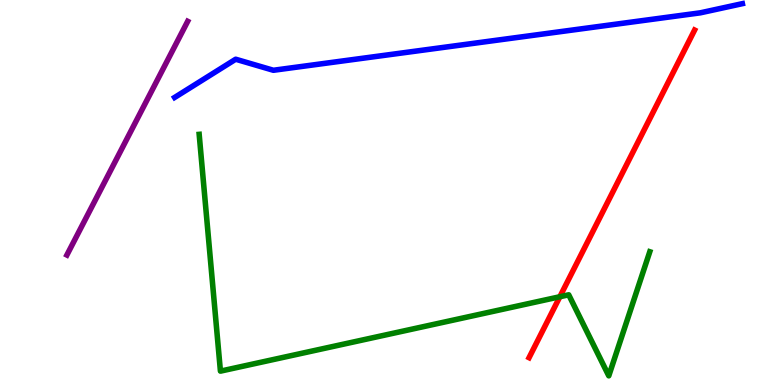[{'lines': ['blue', 'red'], 'intersections': []}, {'lines': ['green', 'red'], 'intersections': [{'x': 7.22, 'y': 2.29}]}, {'lines': ['purple', 'red'], 'intersections': []}, {'lines': ['blue', 'green'], 'intersections': []}, {'lines': ['blue', 'purple'], 'intersections': []}, {'lines': ['green', 'purple'], 'intersections': []}]